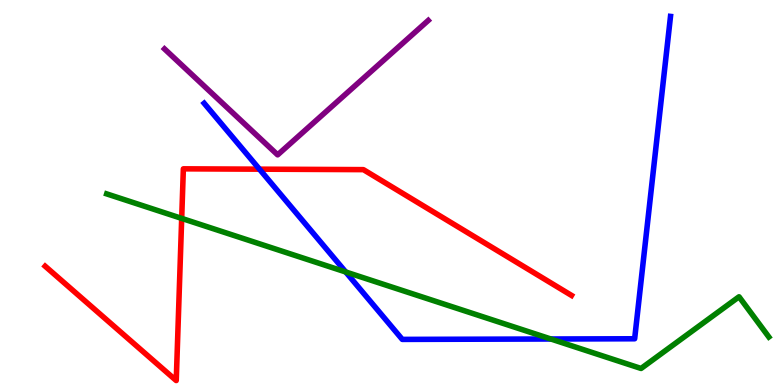[{'lines': ['blue', 'red'], 'intersections': [{'x': 3.35, 'y': 5.61}]}, {'lines': ['green', 'red'], 'intersections': [{'x': 2.34, 'y': 4.33}]}, {'lines': ['purple', 'red'], 'intersections': []}, {'lines': ['blue', 'green'], 'intersections': [{'x': 4.46, 'y': 2.94}, {'x': 7.11, 'y': 1.19}]}, {'lines': ['blue', 'purple'], 'intersections': []}, {'lines': ['green', 'purple'], 'intersections': []}]